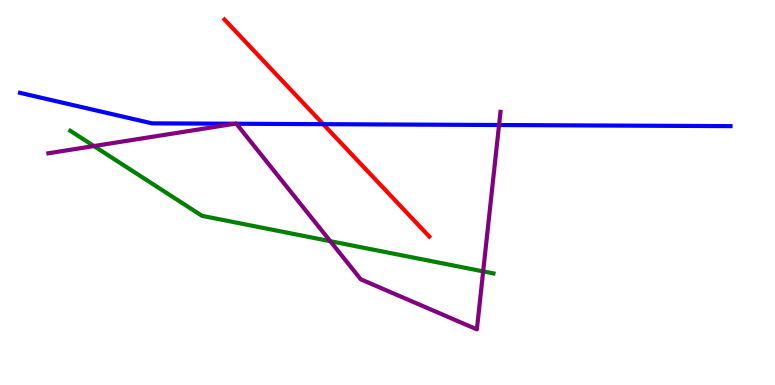[{'lines': ['blue', 'red'], 'intersections': [{'x': 4.17, 'y': 6.77}]}, {'lines': ['green', 'red'], 'intersections': []}, {'lines': ['purple', 'red'], 'intersections': []}, {'lines': ['blue', 'green'], 'intersections': []}, {'lines': ['blue', 'purple'], 'intersections': [{'x': 3.03, 'y': 6.79}, {'x': 3.05, 'y': 6.79}, {'x': 6.44, 'y': 6.75}]}, {'lines': ['green', 'purple'], 'intersections': [{'x': 1.21, 'y': 6.21}, {'x': 4.26, 'y': 3.74}, {'x': 6.23, 'y': 2.95}]}]